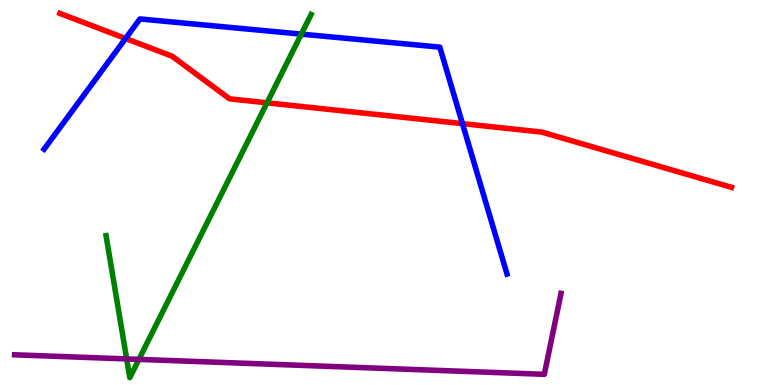[{'lines': ['blue', 'red'], 'intersections': [{'x': 1.62, 'y': 9.0}, {'x': 5.97, 'y': 6.79}]}, {'lines': ['green', 'red'], 'intersections': [{'x': 3.45, 'y': 7.33}]}, {'lines': ['purple', 'red'], 'intersections': []}, {'lines': ['blue', 'green'], 'intersections': [{'x': 3.89, 'y': 9.11}]}, {'lines': ['blue', 'purple'], 'intersections': []}, {'lines': ['green', 'purple'], 'intersections': [{'x': 1.63, 'y': 0.677}, {'x': 1.79, 'y': 0.665}]}]